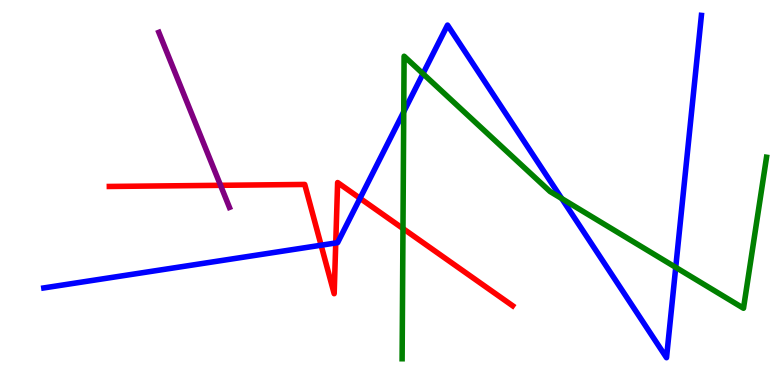[{'lines': ['blue', 'red'], 'intersections': [{'x': 4.14, 'y': 3.63}, {'x': 4.33, 'y': 3.69}, {'x': 4.65, 'y': 4.85}]}, {'lines': ['green', 'red'], 'intersections': [{'x': 5.2, 'y': 4.06}]}, {'lines': ['purple', 'red'], 'intersections': [{'x': 2.85, 'y': 5.19}]}, {'lines': ['blue', 'green'], 'intersections': [{'x': 5.21, 'y': 7.1}, {'x': 5.46, 'y': 8.09}, {'x': 7.25, 'y': 4.84}, {'x': 8.72, 'y': 3.06}]}, {'lines': ['blue', 'purple'], 'intersections': []}, {'lines': ['green', 'purple'], 'intersections': []}]